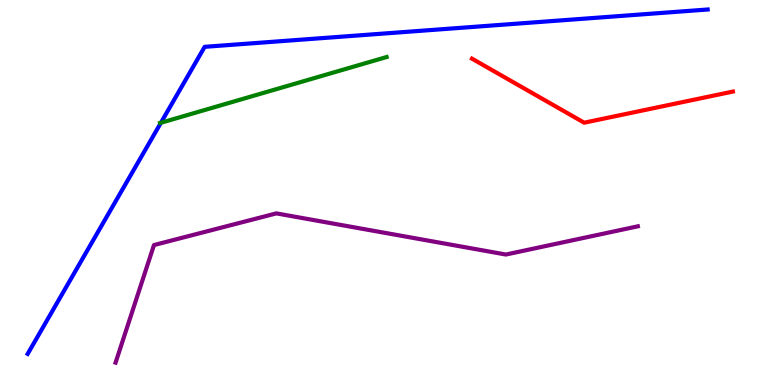[{'lines': ['blue', 'red'], 'intersections': []}, {'lines': ['green', 'red'], 'intersections': []}, {'lines': ['purple', 'red'], 'intersections': []}, {'lines': ['blue', 'green'], 'intersections': [{'x': 2.08, 'y': 6.81}]}, {'lines': ['blue', 'purple'], 'intersections': []}, {'lines': ['green', 'purple'], 'intersections': []}]